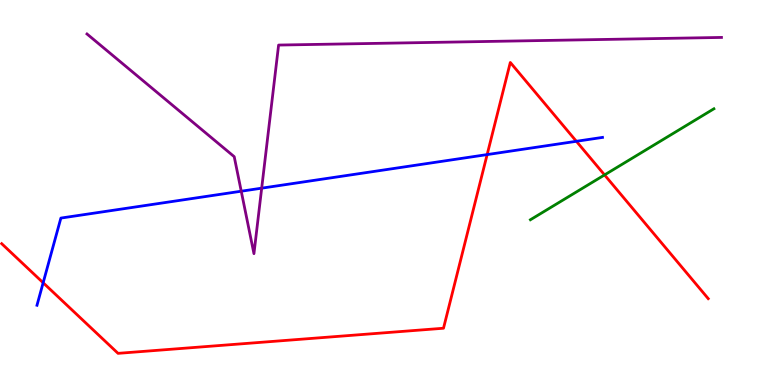[{'lines': ['blue', 'red'], 'intersections': [{'x': 0.557, 'y': 2.66}, {'x': 6.29, 'y': 5.98}, {'x': 7.44, 'y': 6.33}]}, {'lines': ['green', 'red'], 'intersections': [{'x': 7.8, 'y': 5.46}]}, {'lines': ['purple', 'red'], 'intersections': []}, {'lines': ['blue', 'green'], 'intersections': []}, {'lines': ['blue', 'purple'], 'intersections': [{'x': 3.11, 'y': 5.03}, {'x': 3.38, 'y': 5.11}]}, {'lines': ['green', 'purple'], 'intersections': []}]